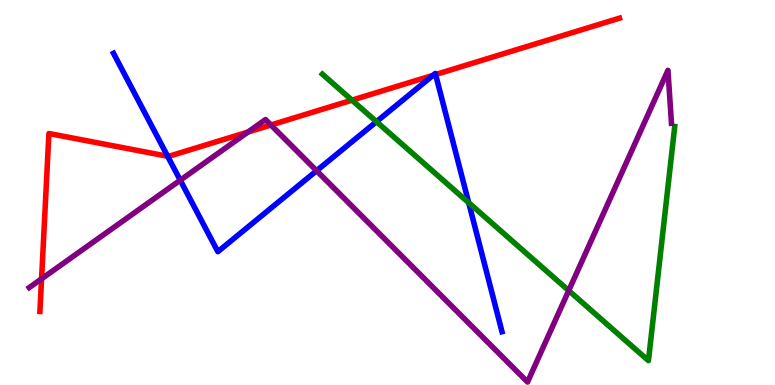[{'lines': ['blue', 'red'], 'intersections': [{'x': 2.16, 'y': 5.94}, {'x': 5.59, 'y': 8.04}, {'x': 5.62, 'y': 8.06}]}, {'lines': ['green', 'red'], 'intersections': [{'x': 4.54, 'y': 7.4}]}, {'lines': ['purple', 'red'], 'intersections': [{'x': 0.536, 'y': 2.76}, {'x': 3.2, 'y': 6.57}, {'x': 3.5, 'y': 6.75}]}, {'lines': ['blue', 'green'], 'intersections': [{'x': 4.86, 'y': 6.84}, {'x': 6.05, 'y': 4.73}]}, {'lines': ['blue', 'purple'], 'intersections': [{'x': 2.33, 'y': 5.32}, {'x': 4.09, 'y': 5.57}]}, {'lines': ['green', 'purple'], 'intersections': [{'x': 7.34, 'y': 2.45}]}]